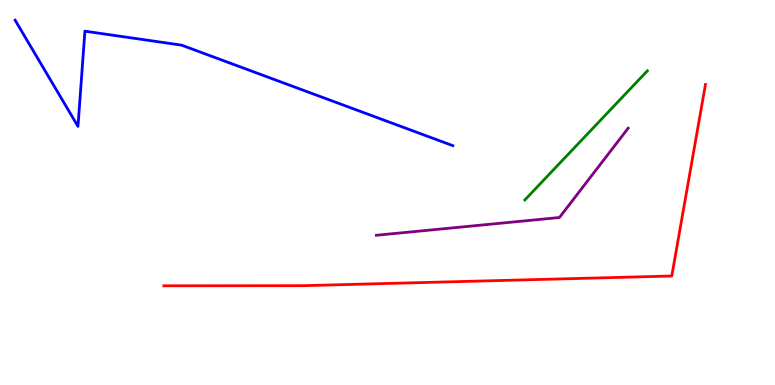[{'lines': ['blue', 'red'], 'intersections': []}, {'lines': ['green', 'red'], 'intersections': []}, {'lines': ['purple', 'red'], 'intersections': []}, {'lines': ['blue', 'green'], 'intersections': []}, {'lines': ['blue', 'purple'], 'intersections': []}, {'lines': ['green', 'purple'], 'intersections': []}]